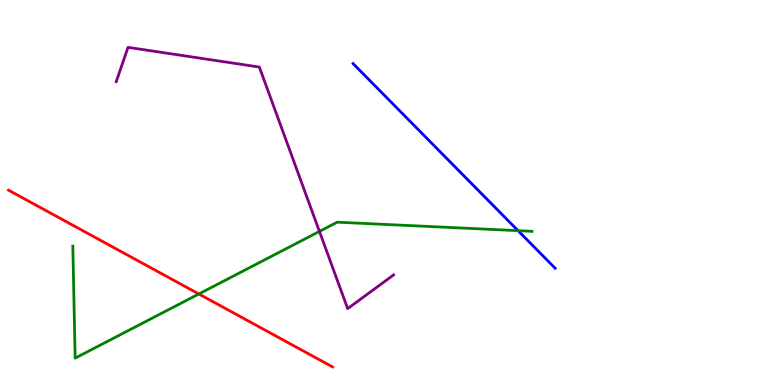[{'lines': ['blue', 'red'], 'intersections': []}, {'lines': ['green', 'red'], 'intersections': [{'x': 2.57, 'y': 2.36}]}, {'lines': ['purple', 'red'], 'intersections': []}, {'lines': ['blue', 'green'], 'intersections': [{'x': 6.68, 'y': 4.01}]}, {'lines': ['blue', 'purple'], 'intersections': []}, {'lines': ['green', 'purple'], 'intersections': [{'x': 4.12, 'y': 3.99}]}]